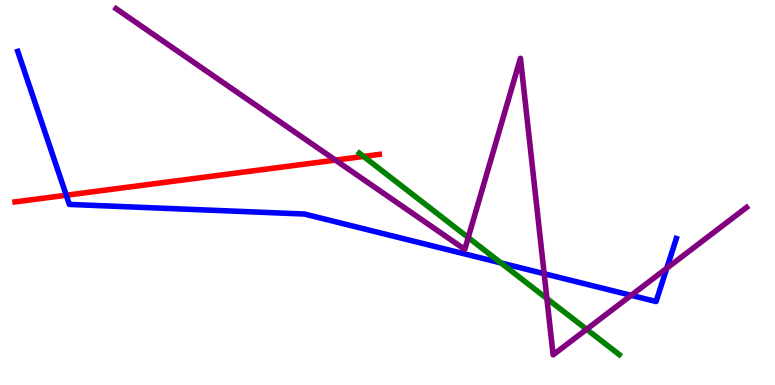[{'lines': ['blue', 'red'], 'intersections': [{'x': 0.855, 'y': 4.93}]}, {'lines': ['green', 'red'], 'intersections': [{'x': 4.69, 'y': 5.94}]}, {'lines': ['purple', 'red'], 'intersections': [{'x': 4.33, 'y': 5.84}]}, {'lines': ['blue', 'green'], 'intersections': [{'x': 6.46, 'y': 3.17}]}, {'lines': ['blue', 'purple'], 'intersections': [{'x': 7.02, 'y': 2.89}, {'x': 8.14, 'y': 2.33}, {'x': 8.6, 'y': 3.03}]}, {'lines': ['green', 'purple'], 'intersections': [{'x': 6.04, 'y': 3.83}, {'x': 7.06, 'y': 2.25}, {'x': 7.57, 'y': 1.45}]}]